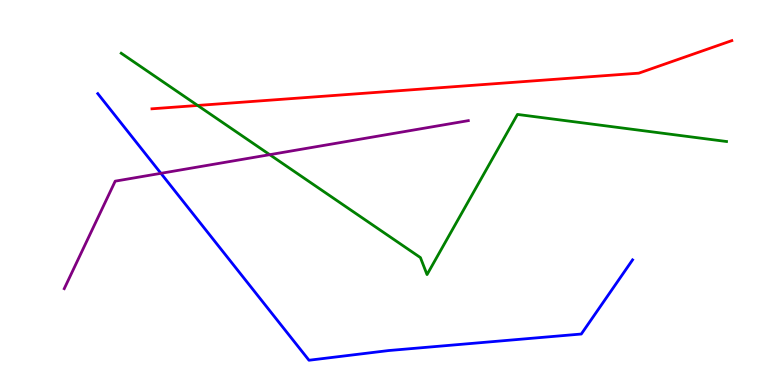[{'lines': ['blue', 'red'], 'intersections': []}, {'lines': ['green', 'red'], 'intersections': [{'x': 2.55, 'y': 7.26}]}, {'lines': ['purple', 'red'], 'intersections': []}, {'lines': ['blue', 'green'], 'intersections': []}, {'lines': ['blue', 'purple'], 'intersections': [{'x': 2.08, 'y': 5.5}]}, {'lines': ['green', 'purple'], 'intersections': [{'x': 3.48, 'y': 5.98}]}]